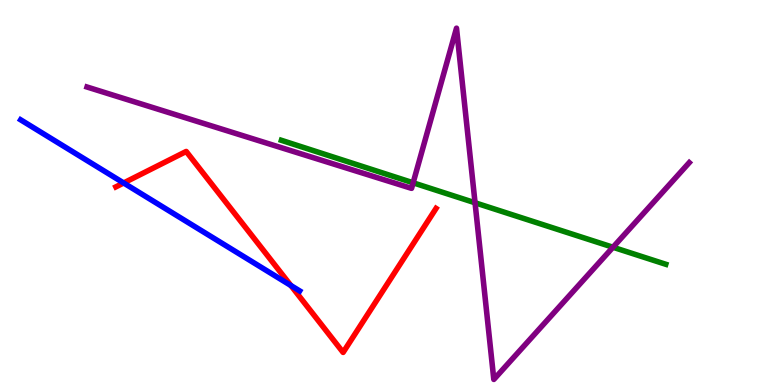[{'lines': ['blue', 'red'], 'intersections': [{'x': 1.6, 'y': 5.25}, {'x': 3.75, 'y': 2.58}]}, {'lines': ['green', 'red'], 'intersections': []}, {'lines': ['purple', 'red'], 'intersections': []}, {'lines': ['blue', 'green'], 'intersections': []}, {'lines': ['blue', 'purple'], 'intersections': []}, {'lines': ['green', 'purple'], 'intersections': [{'x': 5.33, 'y': 5.25}, {'x': 6.13, 'y': 4.73}, {'x': 7.91, 'y': 3.58}]}]